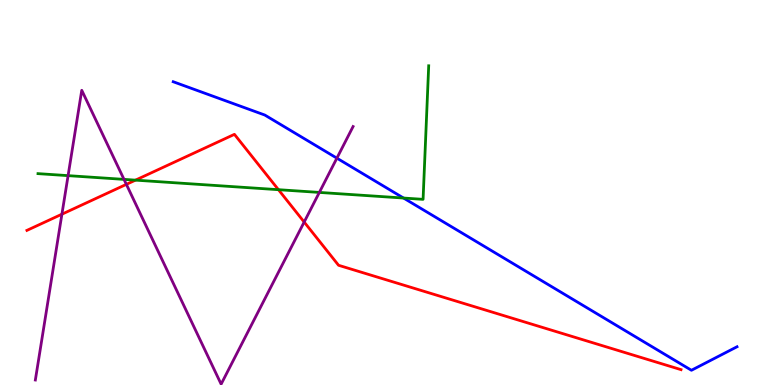[{'lines': ['blue', 'red'], 'intersections': []}, {'lines': ['green', 'red'], 'intersections': [{'x': 1.75, 'y': 5.32}, {'x': 3.59, 'y': 5.07}]}, {'lines': ['purple', 'red'], 'intersections': [{'x': 0.799, 'y': 4.44}, {'x': 1.63, 'y': 5.21}, {'x': 3.92, 'y': 4.23}]}, {'lines': ['blue', 'green'], 'intersections': [{'x': 5.21, 'y': 4.86}]}, {'lines': ['blue', 'purple'], 'intersections': [{'x': 4.35, 'y': 5.89}]}, {'lines': ['green', 'purple'], 'intersections': [{'x': 0.879, 'y': 5.44}, {'x': 1.6, 'y': 5.34}, {'x': 4.12, 'y': 5.0}]}]